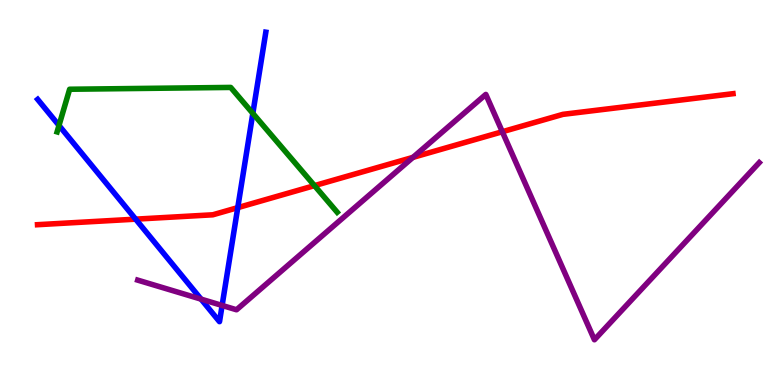[{'lines': ['blue', 'red'], 'intersections': [{'x': 1.75, 'y': 4.31}, {'x': 3.07, 'y': 4.61}]}, {'lines': ['green', 'red'], 'intersections': [{'x': 4.06, 'y': 5.18}]}, {'lines': ['purple', 'red'], 'intersections': [{'x': 5.33, 'y': 5.91}, {'x': 6.48, 'y': 6.58}]}, {'lines': ['blue', 'green'], 'intersections': [{'x': 0.761, 'y': 6.74}, {'x': 3.26, 'y': 7.06}]}, {'lines': ['blue', 'purple'], 'intersections': [{'x': 2.59, 'y': 2.23}, {'x': 2.87, 'y': 2.07}]}, {'lines': ['green', 'purple'], 'intersections': []}]